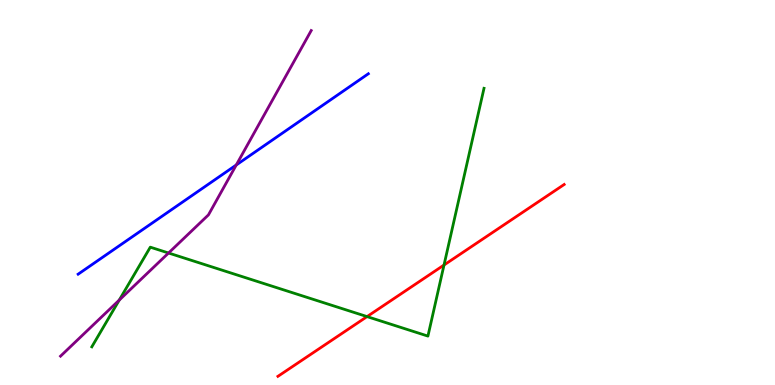[{'lines': ['blue', 'red'], 'intersections': []}, {'lines': ['green', 'red'], 'intersections': [{'x': 4.74, 'y': 1.78}, {'x': 5.73, 'y': 3.12}]}, {'lines': ['purple', 'red'], 'intersections': []}, {'lines': ['blue', 'green'], 'intersections': []}, {'lines': ['blue', 'purple'], 'intersections': [{'x': 3.05, 'y': 5.71}]}, {'lines': ['green', 'purple'], 'intersections': [{'x': 1.54, 'y': 2.21}, {'x': 2.17, 'y': 3.43}]}]